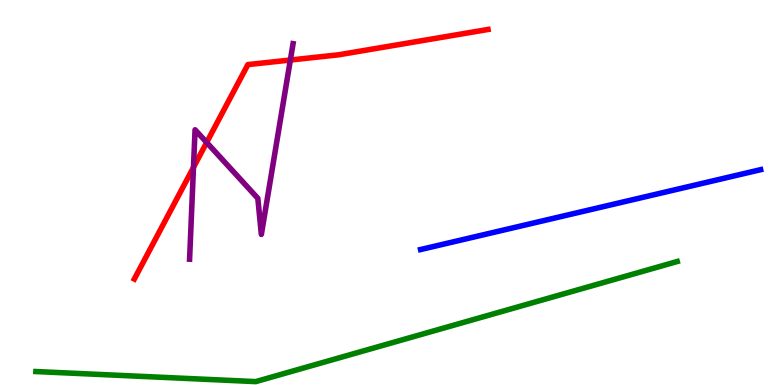[{'lines': ['blue', 'red'], 'intersections': []}, {'lines': ['green', 'red'], 'intersections': []}, {'lines': ['purple', 'red'], 'intersections': [{'x': 2.5, 'y': 5.65}, {'x': 2.67, 'y': 6.3}, {'x': 3.75, 'y': 8.44}]}, {'lines': ['blue', 'green'], 'intersections': []}, {'lines': ['blue', 'purple'], 'intersections': []}, {'lines': ['green', 'purple'], 'intersections': []}]